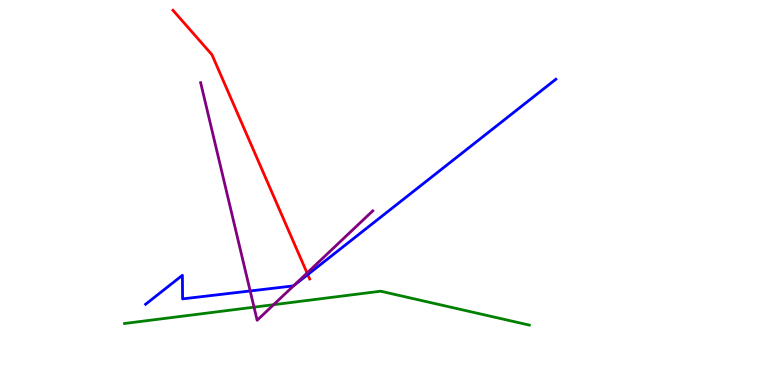[{'lines': ['blue', 'red'], 'intersections': [{'x': 3.97, 'y': 2.87}]}, {'lines': ['green', 'red'], 'intersections': []}, {'lines': ['purple', 'red'], 'intersections': [{'x': 3.96, 'y': 2.91}]}, {'lines': ['blue', 'green'], 'intersections': []}, {'lines': ['blue', 'purple'], 'intersections': [{'x': 3.23, 'y': 2.44}, {'x': 3.79, 'y': 2.58}]}, {'lines': ['green', 'purple'], 'intersections': [{'x': 3.28, 'y': 2.02}, {'x': 3.53, 'y': 2.09}]}]